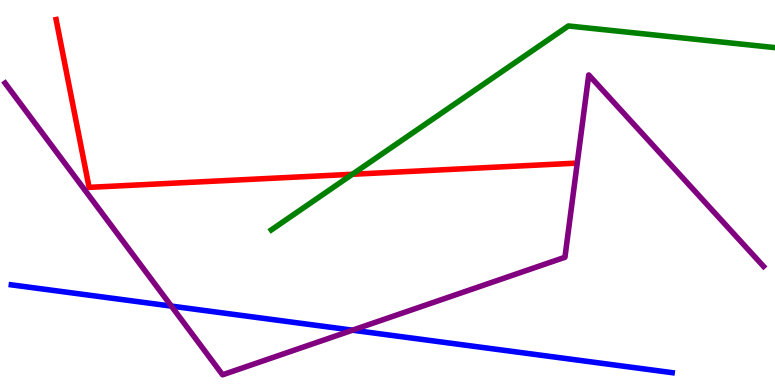[{'lines': ['blue', 'red'], 'intersections': []}, {'lines': ['green', 'red'], 'intersections': [{'x': 4.55, 'y': 5.47}]}, {'lines': ['purple', 'red'], 'intersections': []}, {'lines': ['blue', 'green'], 'intersections': []}, {'lines': ['blue', 'purple'], 'intersections': [{'x': 2.21, 'y': 2.05}, {'x': 4.55, 'y': 1.42}]}, {'lines': ['green', 'purple'], 'intersections': []}]